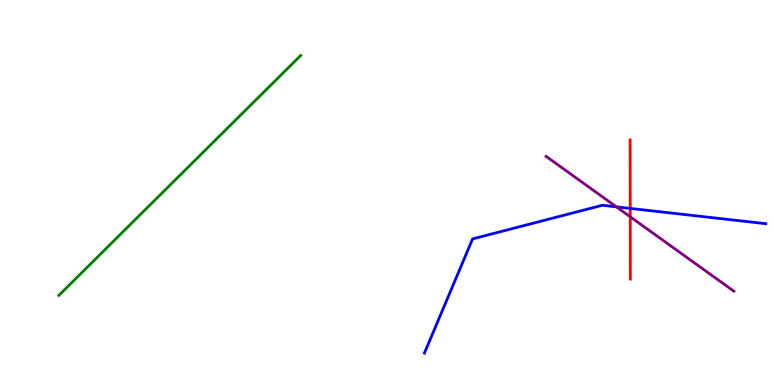[{'lines': ['blue', 'red'], 'intersections': [{'x': 8.13, 'y': 4.59}]}, {'lines': ['green', 'red'], 'intersections': []}, {'lines': ['purple', 'red'], 'intersections': [{'x': 8.13, 'y': 4.37}]}, {'lines': ['blue', 'green'], 'intersections': []}, {'lines': ['blue', 'purple'], 'intersections': [{'x': 7.95, 'y': 4.63}]}, {'lines': ['green', 'purple'], 'intersections': []}]